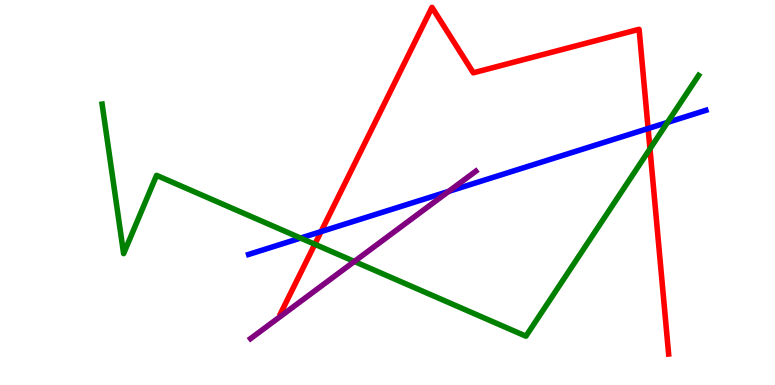[{'lines': ['blue', 'red'], 'intersections': [{'x': 4.14, 'y': 3.98}, {'x': 8.36, 'y': 6.66}]}, {'lines': ['green', 'red'], 'intersections': [{'x': 4.06, 'y': 3.66}, {'x': 8.39, 'y': 6.13}]}, {'lines': ['purple', 'red'], 'intersections': []}, {'lines': ['blue', 'green'], 'intersections': [{'x': 3.88, 'y': 3.82}, {'x': 8.61, 'y': 6.82}]}, {'lines': ['blue', 'purple'], 'intersections': [{'x': 5.79, 'y': 5.03}]}, {'lines': ['green', 'purple'], 'intersections': [{'x': 4.57, 'y': 3.21}]}]